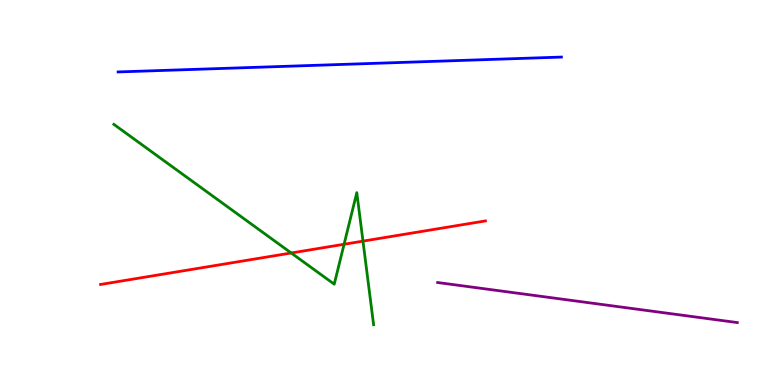[{'lines': ['blue', 'red'], 'intersections': []}, {'lines': ['green', 'red'], 'intersections': [{'x': 3.76, 'y': 3.43}, {'x': 4.44, 'y': 3.66}, {'x': 4.68, 'y': 3.74}]}, {'lines': ['purple', 'red'], 'intersections': []}, {'lines': ['blue', 'green'], 'intersections': []}, {'lines': ['blue', 'purple'], 'intersections': []}, {'lines': ['green', 'purple'], 'intersections': []}]